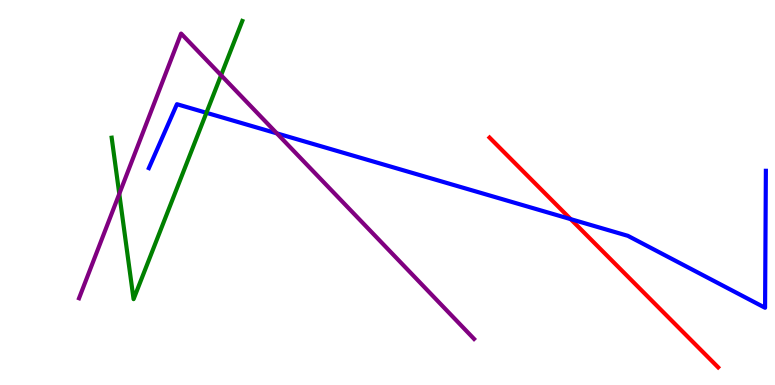[{'lines': ['blue', 'red'], 'intersections': [{'x': 7.36, 'y': 4.31}]}, {'lines': ['green', 'red'], 'intersections': []}, {'lines': ['purple', 'red'], 'intersections': []}, {'lines': ['blue', 'green'], 'intersections': [{'x': 2.66, 'y': 7.07}]}, {'lines': ['blue', 'purple'], 'intersections': [{'x': 3.57, 'y': 6.54}]}, {'lines': ['green', 'purple'], 'intersections': [{'x': 1.54, 'y': 4.96}, {'x': 2.85, 'y': 8.05}]}]